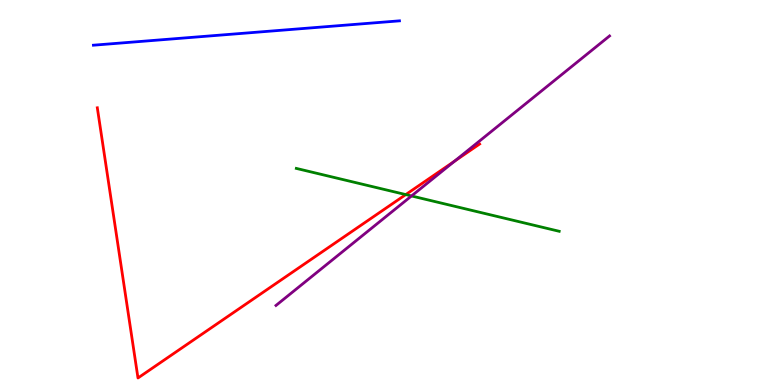[{'lines': ['blue', 'red'], 'intersections': []}, {'lines': ['green', 'red'], 'intersections': [{'x': 5.24, 'y': 4.95}]}, {'lines': ['purple', 'red'], 'intersections': [{'x': 5.87, 'y': 5.81}]}, {'lines': ['blue', 'green'], 'intersections': []}, {'lines': ['blue', 'purple'], 'intersections': []}, {'lines': ['green', 'purple'], 'intersections': [{'x': 5.31, 'y': 4.91}]}]